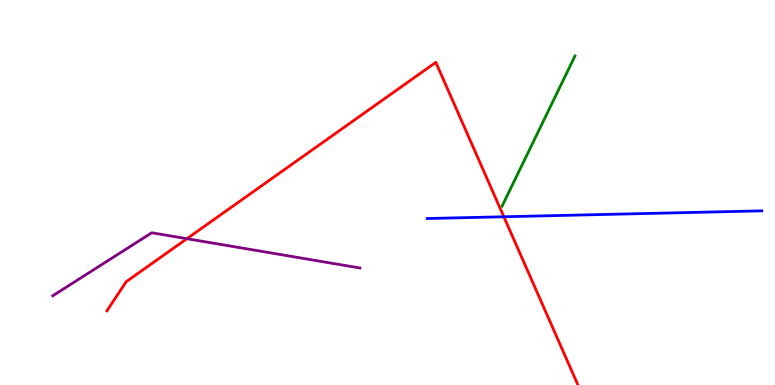[{'lines': ['blue', 'red'], 'intersections': [{'x': 6.5, 'y': 4.37}]}, {'lines': ['green', 'red'], 'intersections': []}, {'lines': ['purple', 'red'], 'intersections': [{'x': 2.41, 'y': 3.8}]}, {'lines': ['blue', 'green'], 'intersections': []}, {'lines': ['blue', 'purple'], 'intersections': []}, {'lines': ['green', 'purple'], 'intersections': []}]